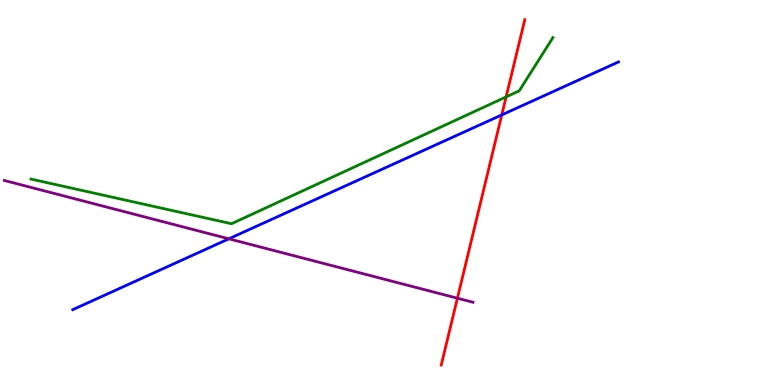[{'lines': ['blue', 'red'], 'intersections': [{'x': 6.47, 'y': 7.02}]}, {'lines': ['green', 'red'], 'intersections': [{'x': 6.53, 'y': 7.48}]}, {'lines': ['purple', 'red'], 'intersections': [{'x': 5.9, 'y': 2.25}]}, {'lines': ['blue', 'green'], 'intersections': []}, {'lines': ['blue', 'purple'], 'intersections': [{'x': 2.95, 'y': 3.8}]}, {'lines': ['green', 'purple'], 'intersections': []}]